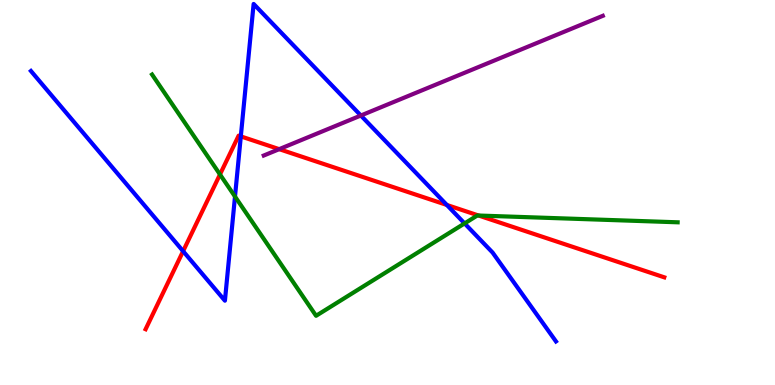[{'lines': ['blue', 'red'], 'intersections': [{'x': 2.36, 'y': 3.48}, {'x': 3.11, 'y': 6.46}, {'x': 5.77, 'y': 4.68}]}, {'lines': ['green', 'red'], 'intersections': [{'x': 2.84, 'y': 5.47}, {'x': 6.18, 'y': 4.4}]}, {'lines': ['purple', 'red'], 'intersections': [{'x': 3.6, 'y': 6.13}]}, {'lines': ['blue', 'green'], 'intersections': [{'x': 3.03, 'y': 4.9}, {'x': 5.99, 'y': 4.2}]}, {'lines': ['blue', 'purple'], 'intersections': [{'x': 4.66, 'y': 7.0}]}, {'lines': ['green', 'purple'], 'intersections': []}]